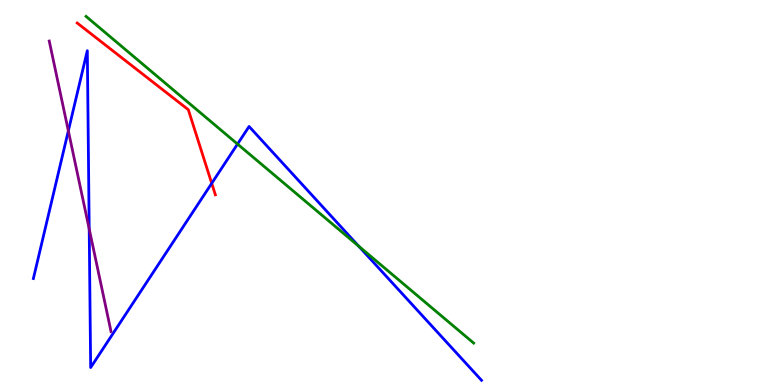[{'lines': ['blue', 'red'], 'intersections': [{'x': 2.73, 'y': 5.24}]}, {'lines': ['green', 'red'], 'intersections': []}, {'lines': ['purple', 'red'], 'intersections': []}, {'lines': ['blue', 'green'], 'intersections': [{'x': 3.06, 'y': 6.26}, {'x': 4.63, 'y': 3.61}]}, {'lines': ['blue', 'purple'], 'intersections': [{'x': 0.882, 'y': 6.6}, {'x': 1.15, 'y': 4.05}]}, {'lines': ['green', 'purple'], 'intersections': []}]